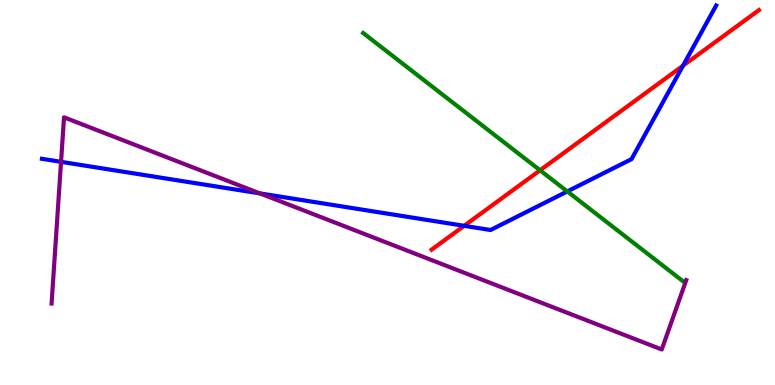[{'lines': ['blue', 'red'], 'intersections': [{'x': 5.99, 'y': 4.13}, {'x': 8.81, 'y': 8.29}]}, {'lines': ['green', 'red'], 'intersections': [{'x': 6.97, 'y': 5.58}]}, {'lines': ['purple', 'red'], 'intersections': []}, {'lines': ['blue', 'green'], 'intersections': [{'x': 7.32, 'y': 5.03}]}, {'lines': ['blue', 'purple'], 'intersections': [{'x': 0.788, 'y': 5.8}, {'x': 3.35, 'y': 4.98}]}, {'lines': ['green', 'purple'], 'intersections': []}]